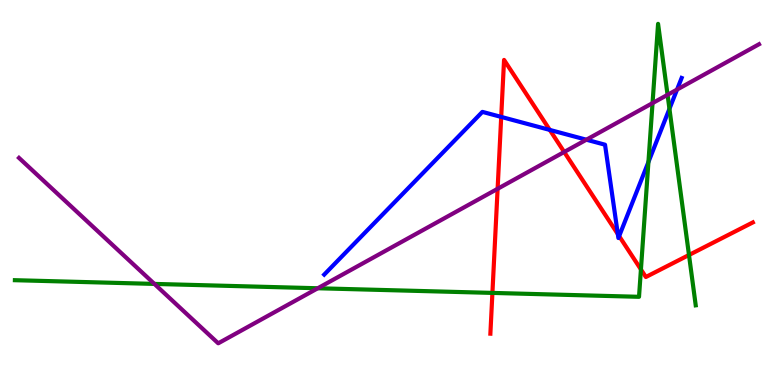[{'lines': ['blue', 'red'], 'intersections': [{'x': 6.47, 'y': 6.96}, {'x': 7.09, 'y': 6.63}, {'x': 7.97, 'y': 3.92}, {'x': 7.99, 'y': 3.87}]}, {'lines': ['green', 'red'], 'intersections': [{'x': 6.35, 'y': 2.39}, {'x': 8.27, 'y': 3.0}, {'x': 8.89, 'y': 3.38}]}, {'lines': ['purple', 'red'], 'intersections': [{'x': 6.42, 'y': 5.1}, {'x': 7.28, 'y': 6.05}]}, {'lines': ['blue', 'green'], 'intersections': [{'x': 8.37, 'y': 5.79}, {'x': 8.64, 'y': 7.17}]}, {'lines': ['blue', 'purple'], 'intersections': [{'x': 7.57, 'y': 6.37}, {'x': 8.74, 'y': 7.67}]}, {'lines': ['green', 'purple'], 'intersections': [{'x': 1.99, 'y': 2.63}, {'x': 4.1, 'y': 2.51}, {'x': 8.42, 'y': 7.32}, {'x': 8.61, 'y': 7.54}]}]